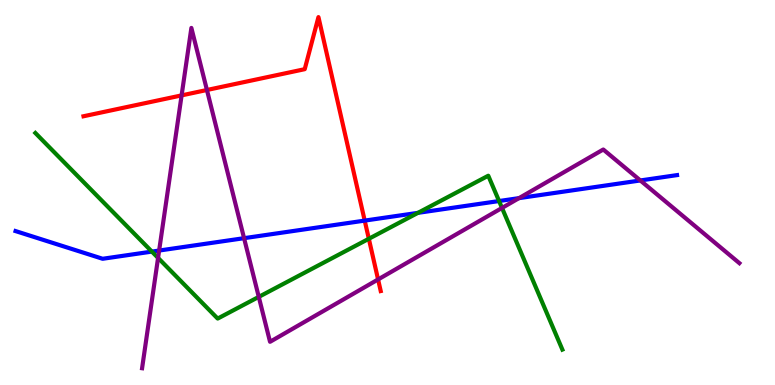[{'lines': ['blue', 'red'], 'intersections': [{'x': 4.71, 'y': 4.27}]}, {'lines': ['green', 'red'], 'intersections': [{'x': 4.76, 'y': 3.8}]}, {'lines': ['purple', 'red'], 'intersections': [{'x': 2.34, 'y': 7.52}, {'x': 2.67, 'y': 7.66}, {'x': 4.88, 'y': 2.74}]}, {'lines': ['blue', 'green'], 'intersections': [{'x': 1.96, 'y': 3.46}, {'x': 5.39, 'y': 4.47}, {'x': 6.44, 'y': 4.78}]}, {'lines': ['blue', 'purple'], 'intersections': [{'x': 2.05, 'y': 3.49}, {'x': 3.15, 'y': 3.81}, {'x': 6.7, 'y': 4.85}, {'x': 8.26, 'y': 5.31}]}, {'lines': ['green', 'purple'], 'intersections': [{'x': 2.04, 'y': 3.3}, {'x': 3.34, 'y': 2.29}, {'x': 6.48, 'y': 4.6}]}]